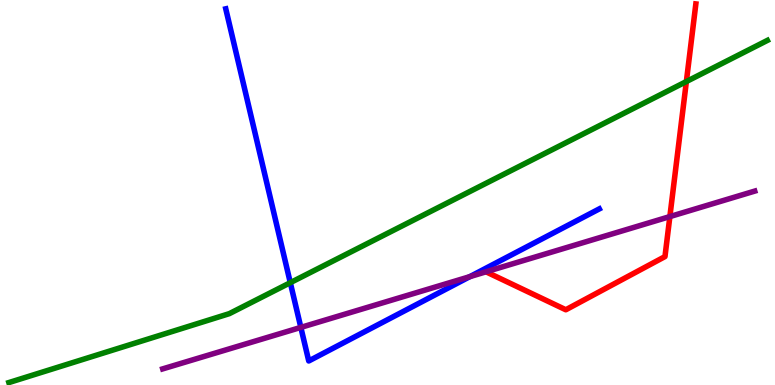[{'lines': ['blue', 'red'], 'intersections': []}, {'lines': ['green', 'red'], 'intersections': [{'x': 8.86, 'y': 7.88}]}, {'lines': ['purple', 'red'], 'intersections': [{'x': 8.64, 'y': 4.37}]}, {'lines': ['blue', 'green'], 'intersections': [{'x': 3.75, 'y': 2.66}]}, {'lines': ['blue', 'purple'], 'intersections': [{'x': 3.88, 'y': 1.5}, {'x': 6.06, 'y': 2.81}]}, {'lines': ['green', 'purple'], 'intersections': []}]